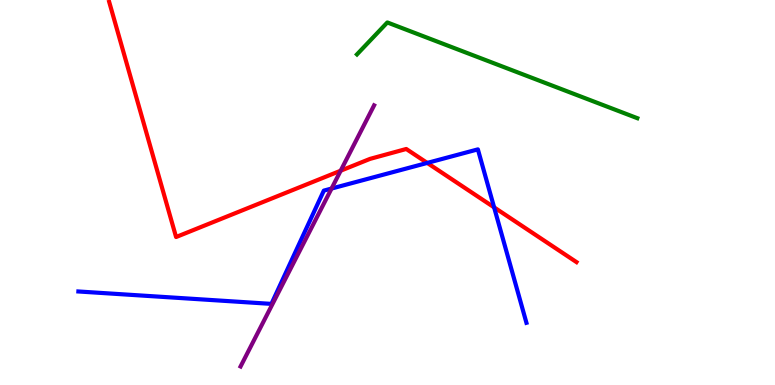[{'lines': ['blue', 'red'], 'intersections': [{'x': 5.51, 'y': 5.77}, {'x': 6.38, 'y': 4.61}]}, {'lines': ['green', 'red'], 'intersections': []}, {'lines': ['purple', 'red'], 'intersections': [{'x': 4.4, 'y': 5.57}]}, {'lines': ['blue', 'green'], 'intersections': []}, {'lines': ['blue', 'purple'], 'intersections': [{'x': 4.28, 'y': 5.1}]}, {'lines': ['green', 'purple'], 'intersections': []}]